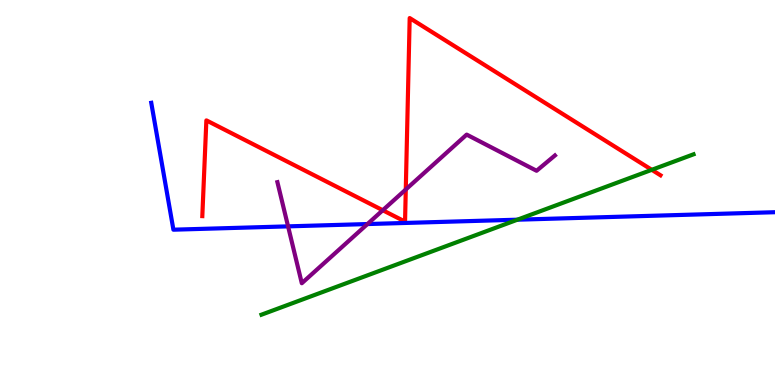[{'lines': ['blue', 'red'], 'intersections': []}, {'lines': ['green', 'red'], 'intersections': [{'x': 8.41, 'y': 5.59}]}, {'lines': ['purple', 'red'], 'intersections': [{'x': 4.94, 'y': 4.54}, {'x': 5.24, 'y': 5.08}]}, {'lines': ['blue', 'green'], 'intersections': [{'x': 6.68, 'y': 4.29}]}, {'lines': ['blue', 'purple'], 'intersections': [{'x': 3.72, 'y': 4.12}, {'x': 4.74, 'y': 4.18}]}, {'lines': ['green', 'purple'], 'intersections': []}]